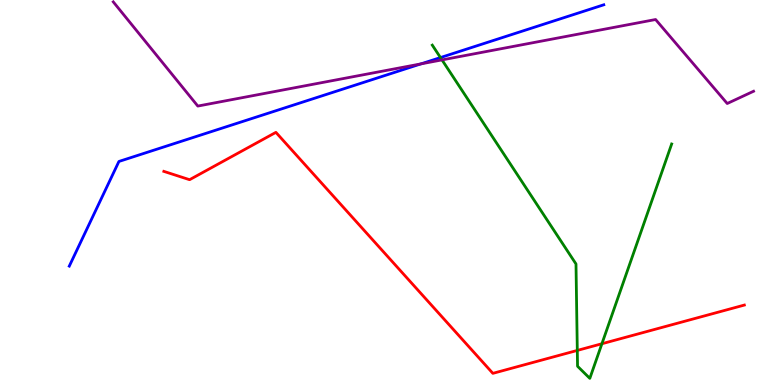[{'lines': ['blue', 'red'], 'intersections': []}, {'lines': ['green', 'red'], 'intersections': [{'x': 7.45, 'y': 0.898}, {'x': 7.77, 'y': 1.07}]}, {'lines': ['purple', 'red'], 'intersections': []}, {'lines': ['blue', 'green'], 'intersections': [{'x': 5.68, 'y': 8.5}]}, {'lines': ['blue', 'purple'], 'intersections': [{'x': 5.43, 'y': 8.34}]}, {'lines': ['green', 'purple'], 'intersections': [{'x': 5.7, 'y': 8.44}]}]